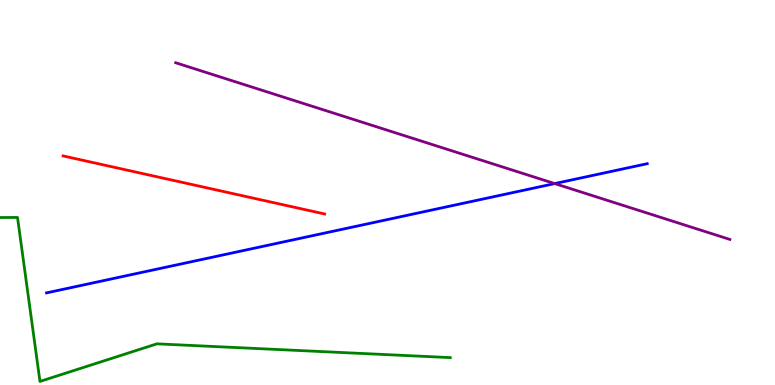[{'lines': ['blue', 'red'], 'intersections': []}, {'lines': ['green', 'red'], 'intersections': []}, {'lines': ['purple', 'red'], 'intersections': []}, {'lines': ['blue', 'green'], 'intersections': []}, {'lines': ['blue', 'purple'], 'intersections': [{'x': 7.16, 'y': 5.23}]}, {'lines': ['green', 'purple'], 'intersections': []}]